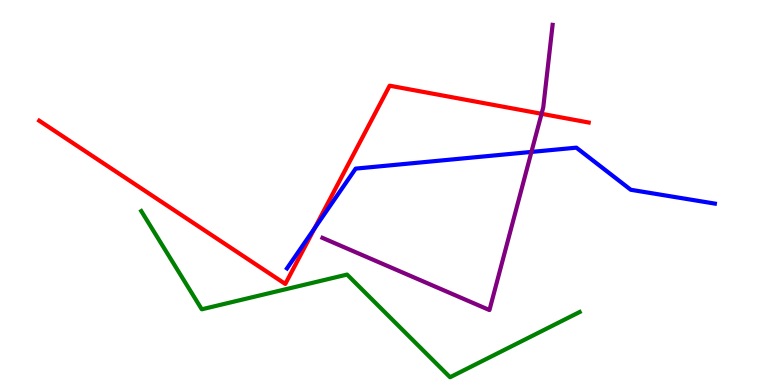[{'lines': ['blue', 'red'], 'intersections': [{'x': 4.06, 'y': 4.07}]}, {'lines': ['green', 'red'], 'intersections': []}, {'lines': ['purple', 'red'], 'intersections': [{'x': 6.99, 'y': 7.04}]}, {'lines': ['blue', 'green'], 'intersections': []}, {'lines': ['blue', 'purple'], 'intersections': [{'x': 6.86, 'y': 6.05}]}, {'lines': ['green', 'purple'], 'intersections': []}]